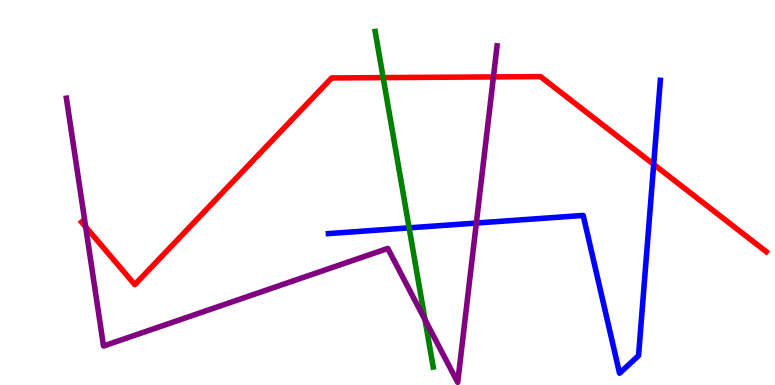[{'lines': ['blue', 'red'], 'intersections': [{'x': 8.43, 'y': 5.73}]}, {'lines': ['green', 'red'], 'intersections': [{'x': 4.94, 'y': 7.98}]}, {'lines': ['purple', 'red'], 'intersections': [{'x': 1.11, 'y': 4.11}, {'x': 6.37, 'y': 8.0}]}, {'lines': ['blue', 'green'], 'intersections': [{'x': 5.28, 'y': 4.08}]}, {'lines': ['blue', 'purple'], 'intersections': [{'x': 6.15, 'y': 4.21}]}, {'lines': ['green', 'purple'], 'intersections': [{'x': 5.48, 'y': 1.69}]}]